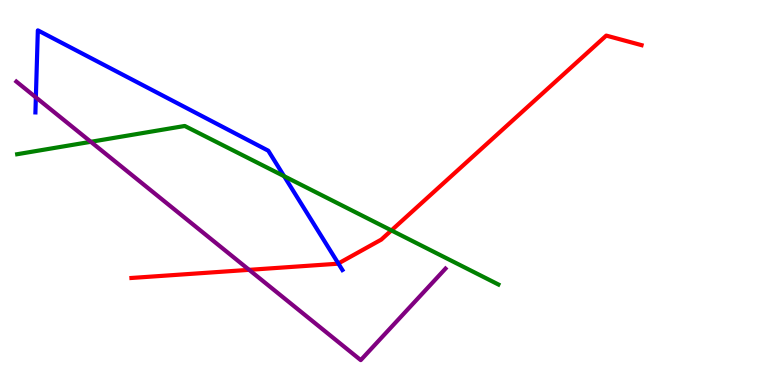[{'lines': ['blue', 'red'], 'intersections': [{'x': 4.37, 'y': 3.16}]}, {'lines': ['green', 'red'], 'intersections': [{'x': 5.05, 'y': 4.02}]}, {'lines': ['purple', 'red'], 'intersections': [{'x': 3.21, 'y': 2.99}]}, {'lines': ['blue', 'green'], 'intersections': [{'x': 3.67, 'y': 5.42}]}, {'lines': ['blue', 'purple'], 'intersections': [{'x': 0.463, 'y': 7.47}]}, {'lines': ['green', 'purple'], 'intersections': [{'x': 1.17, 'y': 6.32}]}]